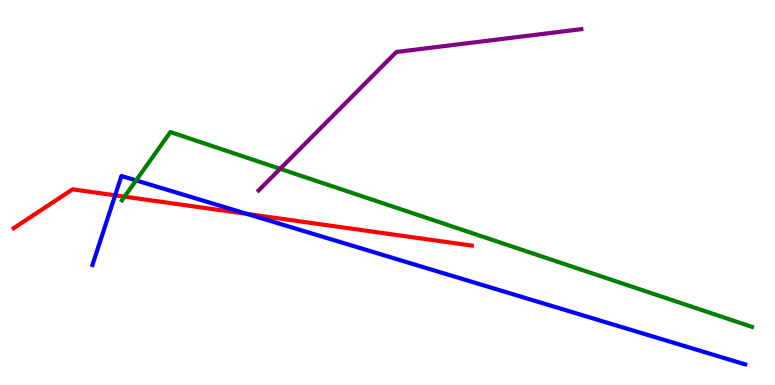[{'lines': ['blue', 'red'], 'intersections': [{'x': 1.49, 'y': 4.93}, {'x': 3.19, 'y': 4.44}]}, {'lines': ['green', 'red'], 'intersections': [{'x': 1.61, 'y': 4.89}]}, {'lines': ['purple', 'red'], 'intersections': []}, {'lines': ['blue', 'green'], 'intersections': [{'x': 1.76, 'y': 5.31}]}, {'lines': ['blue', 'purple'], 'intersections': []}, {'lines': ['green', 'purple'], 'intersections': [{'x': 3.61, 'y': 5.62}]}]